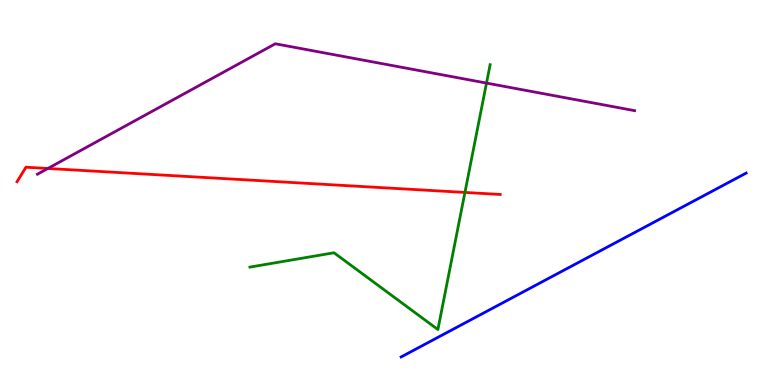[{'lines': ['blue', 'red'], 'intersections': []}, {'lines': ['green', 'red'], 'intersections': [{'x': 6.0, 'y': 5.0}]}, {'lines': ['purple', 'red'], 'intersections': [{'x': 0.618, 'y': 5.62}]}, {'lines': ['blue', 'green'], 'intersections': []}, {'lines': ['blue', 'purple'], 'intersections': []}, {'lines': ['green', 'purple'], 'intersections': [{'x': 6.28, 'y': 7.84}]}]